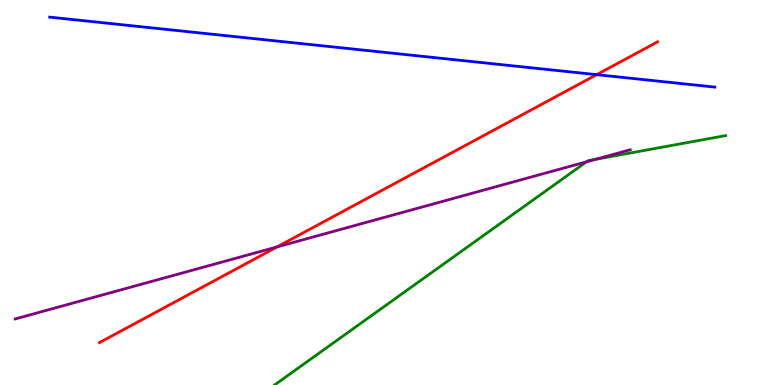[{'lines': ['blue', 'red'], 'intersections': [{'x': 7.7, 'y': 8.06}]}, {'lines': ['green', 'red'], 'intersections': []}, {'lines': ['purple', 'red'], 'intersections': [{'x': 3.57, 'y': 3.59}]}, {'lines': ['blue', 'green'], 'intersections': []}, {'lines': ['blue', 'purple'], 'intersections': []}, {'lines': ['green', 'purple'], 'intersections': [{'x': 7.57, 'y': 5.8}, {'x': 7.68, 'y': 5.86}]}]